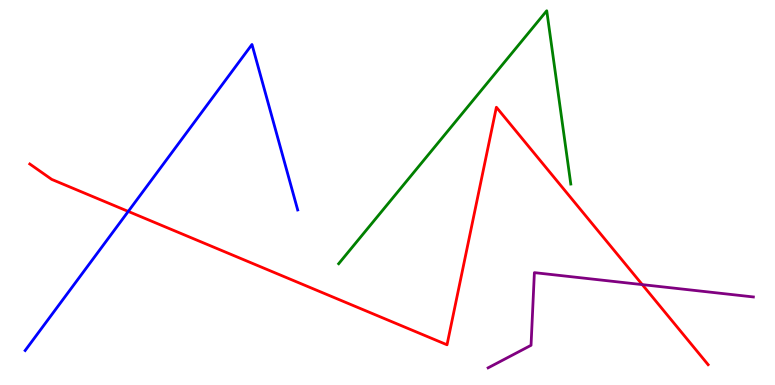[{'lines': ['blue', 'red'], 'intersections': [{'x': 1.65, 'y': 4.51}]}, {'lines': ['green', 'red'], 'intersections': []}, {'lines': ['purple', 'red'], 'intersections': [{'x': 8.29, 'y': 2.61}]}, {'lines': ['blue', 'green'], 'intersections': []}, {'lines': ['blue', 'purple'], 'intersections': []}, {'lines': ['green', 'purple'], 'intersections': []}]